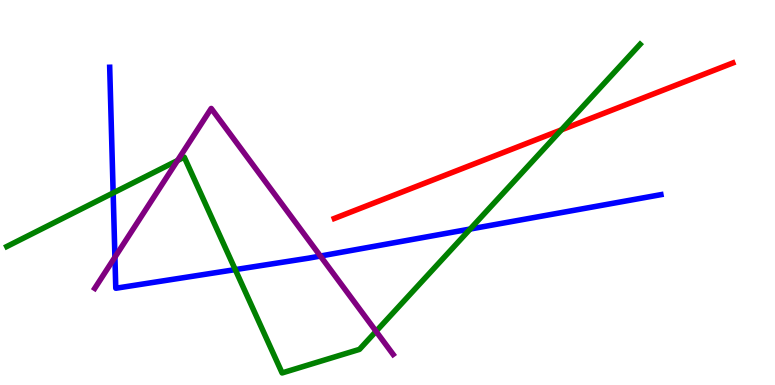[{'lines': ['blue', 'red'], 'intersections': []}, {'lines': ['green', 'red'], 'intersections': [{'x': 7.24, 'y': 6.63}]}, {'lines': ['purple', 'red'], 'intersections': []}, {'lines': ['blue', 'green'], 'intersections': [{'x': 1.46, 'y': 4.99}, {'x': 3.04, 'y': 3.0}, {'x': 6.07, 'y': 4.05}]}, {'lines': ['blue', 'purple'], 'intersections': [{'x': 1.48, 'y': 3.32}, {'x': 4.13, 'y': 3.35}]}, {'lines': ['green', 'purple'], 'intersections': [{'x': 2.29, 'y': 5.83}, {'x': 4.85, 'y': 1.39}]}]